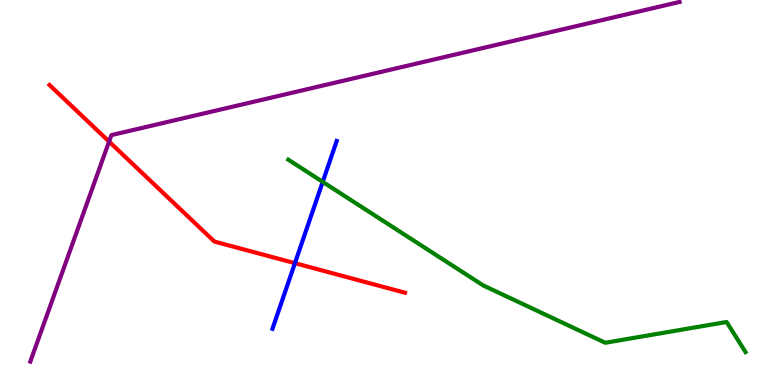[{'lines': ['blue', 'red'], 'intersections': [{'x': 3.81, 'y': 3.16}]}, {'lines': ['green', 'red'], 'intersections': []}, {'lines': ['purple', 'red'], 'intersections': [{'x': 1.41, 'y': 6.32}]}, {'lines': ['blue', 'green'], 'intersections': [{'x': 4.16, 'y': 5.28}]}, {'lines': ['blue', 'purple'], 'intersections': []}, {'lines': ['green', 'purple'], 'intersections': []}]